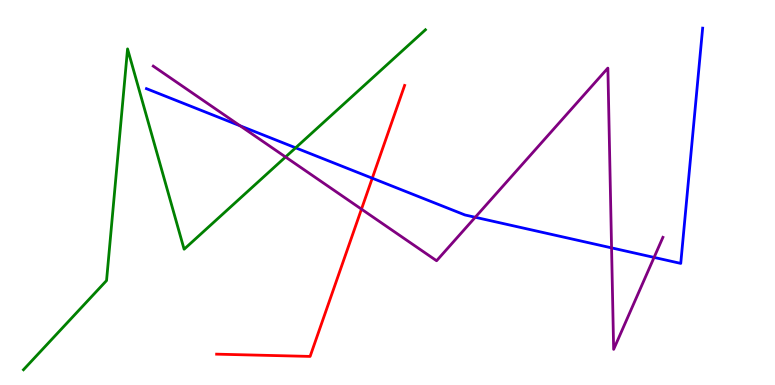[{'lines': ['blue', 'red'], 'intersections': [{'x': 4.8, 'y': 5.37}]}, {'lines': ['green', 'red'], 'intersections': []}, {'lines': ['purple', 'red'], 'intersections': [{'x': 4.66, 'y': 4.57}]}, {'lines': ['blue', 'green'], 'intersections': [{'x': 3.81, 'y': 6.16}]}, {'lines': ['blue', 'purple'], 'intersections': [{'x': 3.1, 'y': 6.73}, {'x': 6.13, 'y': 4.36}, {'x': 7.89, 'y': 3.56}, {'x': 8.44, 'y': 3.31}]}, {'lines': ['green', 'purple'], 'intersections': [{'x': 3.68, 'y': 5.92}]}]